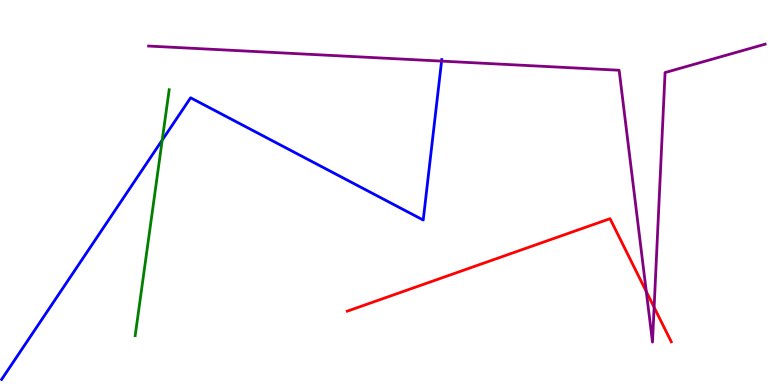[{'lines': ['blue', 'red'], 'intersections': []}, {'lines': ['green', 'red'], 'intersections': []}, {'lines': ['purple', 'red'], 'intersections': [{'x': 8.34, 'y': 2.43}, {'x': 8.44, 'y': 2.02}]}, {'lines': ['blue', 'green'], 'intersections': [{'x': 2.09, 'y': 6.36}]}, {'lines': ['blue', 'purple'], 'intersections': [{'x': 5.7, 'y': 8.41}]}, {'lines': ['green', 'purple'], 'intersections': []}]